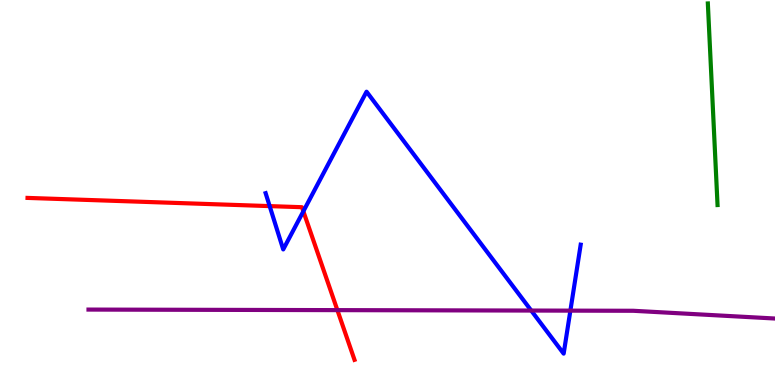[{'lines': ['blue', 'red'], 'intersections': [{'x': 3.48, 'y': 4.65}, {'x': 3.91, 'y': 4.51}]}, {'lines': ['green', 'red'], 'intersections': []}, {'lines': ['purple', 'red'], 'intersections': [{'x': 4.35, 'y': 1.94}]}, {'lines': ['blue', 'green'], 'intersections': []}, {'lines': ['blue', 'purple'], 'intersections': [{'x': 6.85, 'y': 1.93}, {'x': 7.36, 'y': 1.93}]}, {'lines': ['green', 'purple'], 'intersections': []}]